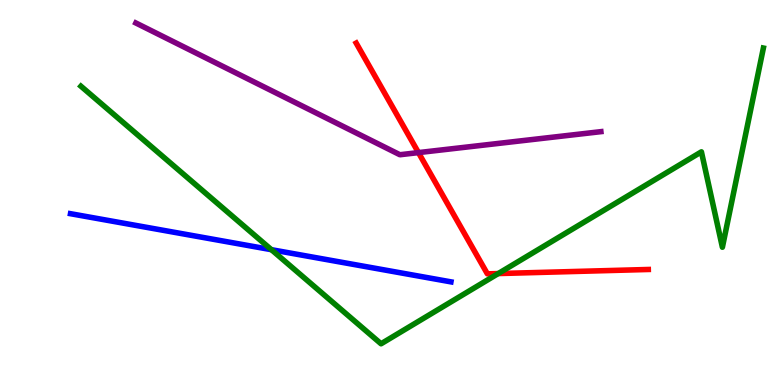[{'lines': ['blue', 'red'], 'intersections': []}, {'lines': ['green', 'red'], 'intersections': [{'x': 6.43, 'y': 2.89}]}, {'lines': ['purple', 'red'], 'intersections': [{'x': 5.4, 'y': 6.04}]}, {'lines': ['blue', 'green'], 'intersections': [{'x': 3.5, 'y': 3.51}]}, {'lines': ['blue', 'purple'], 'intersections': []}, {'lines': ['green', 'purple'], 'intersections': []}]